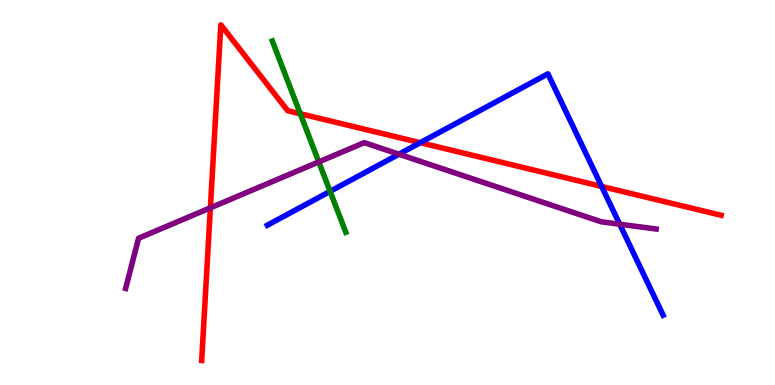[{'lines': ['blue', 'red'], 'intersections': [{'x': 5.42, 'y': 6.29}, {'x': 7.76, 'y': 5.16}]}, {'lines': ['green', 'red'], 'intersections': [{'x': 3.87, 'y': 7.05}]}, {'lines': ['purple', 'red'], 'intersections': [{'x': 2.71, 'y': 4.6}]}, {'lines': ['blue', 'green'], 'intersections': [{'x': 4.26, 'y': 5.03}]}, {'lines': ['blue', 'purple'], 'intersections': [{'x': 5.15, 'y': 5.99}, {'x': 8.0, 'y': 4.18}]}, {'lines': ['green', 'purple'], 'intersections': [{'x': 4.11, 'y': 5.79}]}]